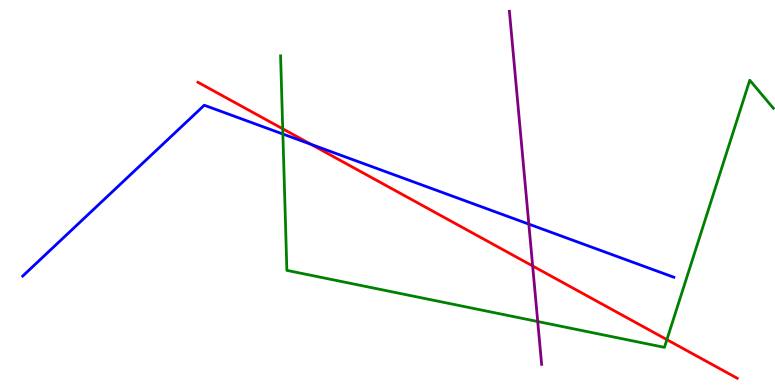[{'lines': ['blue', 'red'], 'intersections': [{'x': 4.01, 'y': 6.25}]}, {'lines': ['green', 'red'], 'intersections': [{'x': 3.65, 'y': 6.65}, {'x': 8.6, 'y': 1.18}]}, {'lines': ['purple', 'red'], 'intersections': [{'x': 6.87, 'y': 3.09}]}, {'lines': ['blue', 'green'], 'intersections': [{'x': 3.65, 'y': 6.52}]}, {'lines': ['blue', 'purple'], 'intersections': [{'x': 6.82, 'y': 4.18}]}, {'lines': ['green', 'purple'], 'intersections': [{'x': 6.94, 'y': 1.65}]}]